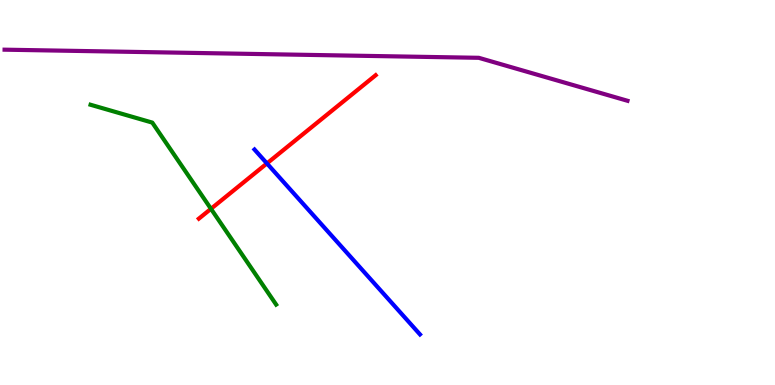[{'lines': ['blue', 'red'], 'intersections': [{'x': 3.44, 'y': 5.76}]}, {'lines': ['green', 'red'], 'intersections': [{'x': 2.72, 'y': 4.58}]}, {'lines': ['purple', 'red'], 'intersections': []}, {'lines': ['blue', 'green'], 'intersections': []}, {'lines': ['blue', 'purple'], 'intersections': []}, {'lines': ['green', 'purple'], 'intersections': []}]